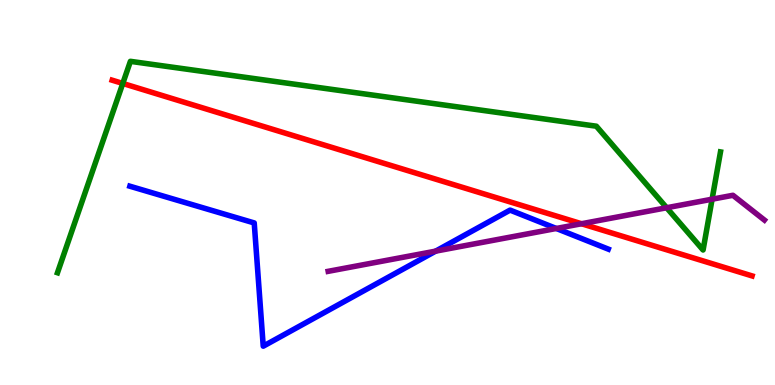[{'lines': ['blue', 'red'], 'intersections': []}, {'lines': ['green', 'red'], 'intersections': [{'x': 1.58, 'y': 7.83}]}, {'lines': ['purple', 'red'], 'intersections': [{'x': 7.5, 'y': 4.19}]}, {'lines': ['blue', 'green'], 'intersections': []}, {'lines': ['blue', 'purple'], 'intersections': [{'x': 5.62, 'y': 3.48}, {'x': 7.18, 'y': 4.07}]}, {'lines': ['green', 'purple'], 'intersections': [{'x': 8.6, 'y': 4.6}, {'x': 9.19, 'y': 4.83}]}]